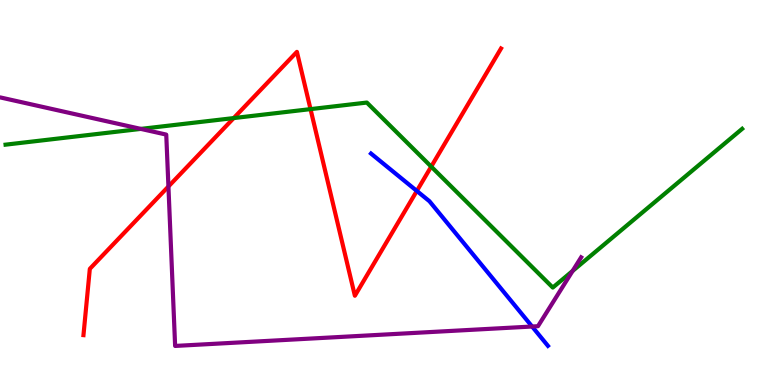[{'lines': ['blue', 'red'], 'intersections': [{'x': 5.38, 'y': 5.04}]}, {'lines': ['green', 'red'], 'intersections': [{'x': 3.02, 'y': 6.93}, {'x': 4.01, 'y': 7.17}, {'x': 5.56, 'y': 5.67}]}, {'lines': ['purple', 'red'], 'intersections': [{'x': 2.17, 'y': 5.16}]}, {'lines': ['blue', 'green'], 'intersections': []}, {'lines': ['blue', 'purple'], 'intersections': [{'x': 6.87, 'y': 1.52}]}, {'lines': ['green', 'purple'], 'intersections': [{'x': 1.82, 'y': 6.65}, {'x': 7.39, 'y': 2.96}]}]